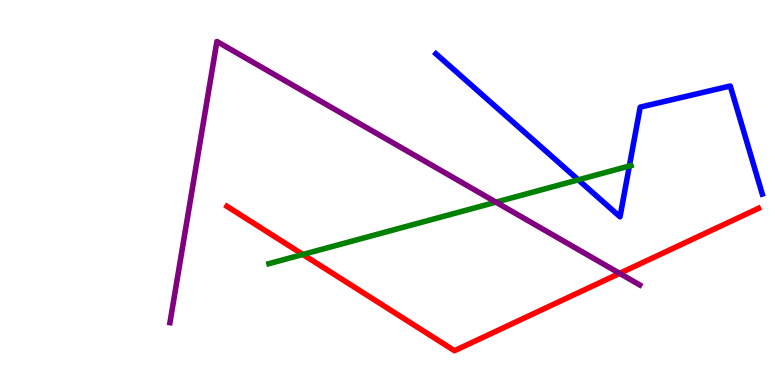[{'lines': ['blue', 'red'], 'intersections': []}, {'lines': ['green', 'red'], 'intersections': [{'x': 3.91, 'y': 3.39}]}, {'lines': ['purple', 'red'], 'intersections': [{'x': 8.0, 'y': 2.9}]}, {'lines': ['blue', 'green'], 'intersections': [{'x': 7.46, 'y': 5.33}, {'x': 8.12, 'y': 5.69}]}, {'lines': ['blue', 'purple'], 'intersections': []}, {'lines': ['green', 'purple'], 'intersections': [{'x': 6.4, 'y': 4.75}]}]